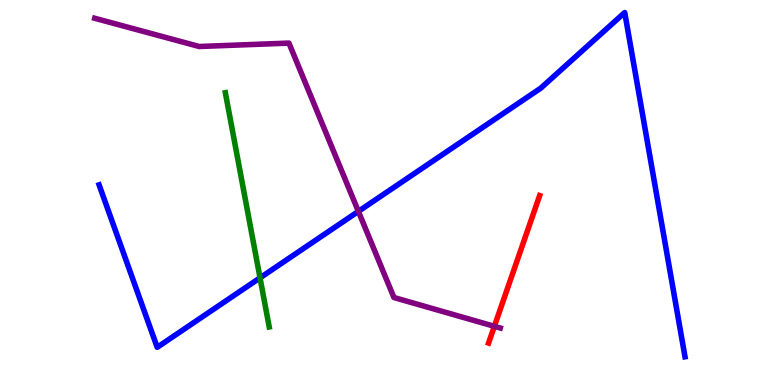[{'lines': ['blue', 'red'], 'intersections': []}, {'lines': ['green', 'red'], 'intersections': []}, {'lines': ['purple', 'red'], 'intersections': [{'x': 6.38, 'y': 1.52}]}, {'lines': ['blue', 'green'], 'intersections': [{'x': 3.36, 'y': 2.78}]}, {'lines': ['blue', 'purple'], 'intersections': [{'x': 4.62, 'y': 4.51}]}, {'lines': ['green', 'purple'], 'intersections': []}]